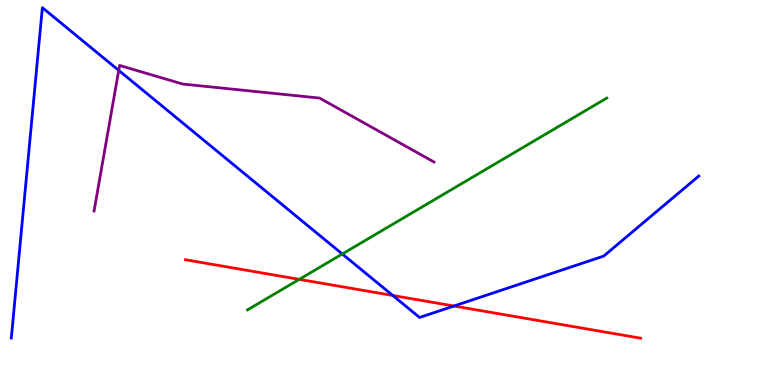[{'lines': ['blue', 'red'], 'intersections': [{'x': 5.07, 'y': 2.33}, {'x': 5.86, 'y': 2.05}]}, {'lines': ['green', 'red'], 'intersections': [{'x': 3.86, 'y': 2.74}]}, {'lines': ['purple', 'red'], 'intersections': []}, {'lines': ['blue', 'green'], 'intersections': [{'x': 4.42, 'y': 3.4}]}, {'lines': ['blue', 'purple'], 'intersections': [{'x': 1.53, 'y': 8.17}]}, {'lines': ['green', 'purple'], 'intersections': []}]